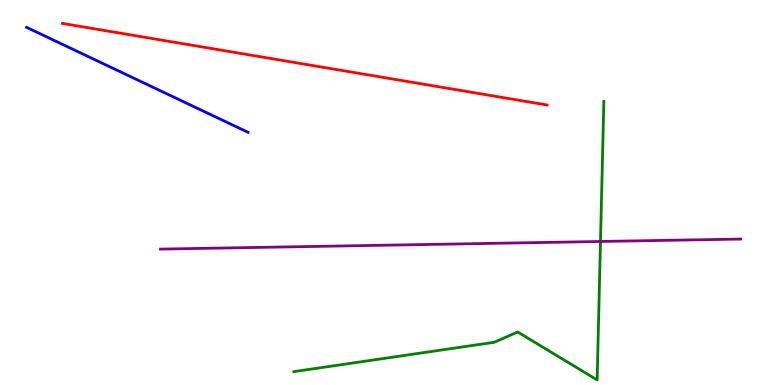[{'lines': ['blue', 'red'], 'intersections': []}, {'lines': ['green', 'red'], 'intersections': []}, {'lines': ['purple', 'red'], 'intersections': []}, {'lines': ['blue', 'green'], 'intersections': []}, {'lines': ['blue', 'purple'], 'intersections': []}, {'lines': ['green', 'purple'], 'intersections': [{'x': 7.75, 'y': 3.73}]}]